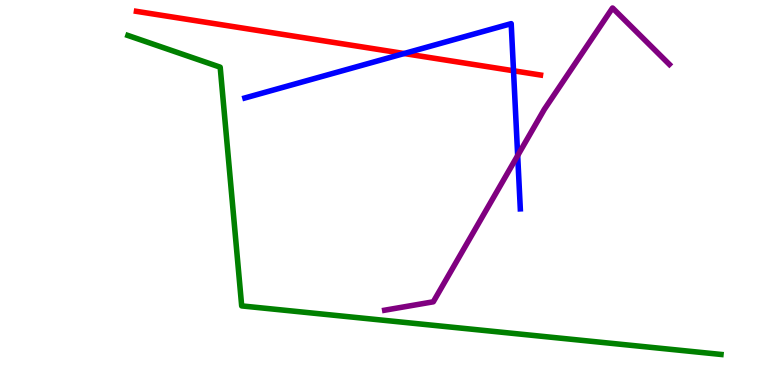[{'lines': ['blue', 'red'], 'intersections': [{'x': 5.21, 'y': 8.61}, {'x': 6.63, 'y': 8.16}]}, {'lines': ['green', 'red'], 'intersections': []}, {'lines': ['purple', 'red'], 'intersections': []}, {'lines': ['blue', 'green'], 'intersections': []}, {'lines': ['blue', 'purple'], 'intersections': [{'x': 6.68, 'y': 5.96}]}, {'lines': ['green', 'purple'], 'intersections': []}]